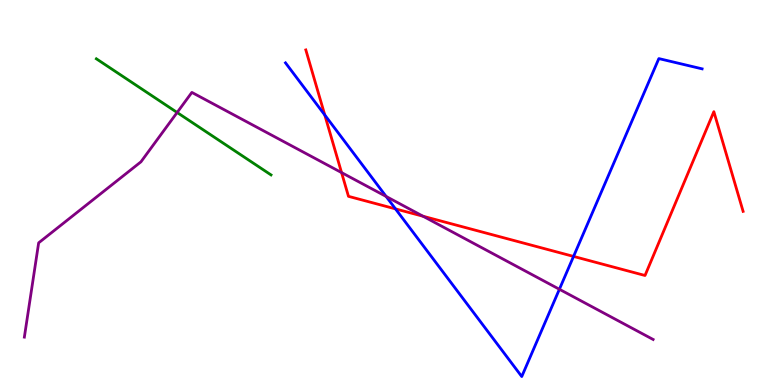[{'lines': ['blue', 'red'], 'intersections': [{'x': 4.19, 'y': 7.01}, {'x': 5.1, 'y': 4.57}, {'x': 7.4, 'y': 3.34}]}, {'lines': ['green', 'red'], 'intersections': []}, {'lines': ['purple', 'red'], 'intersections': [{'x': 4.41, 'y': 5.52}, {'x': 5.46, 'y': 4.38}]}, {'lines': ['blue', 'green'], 'intersections': []}, {'lines': ['blue', 'purple'], 'intersections': [{'x': 4.98, 'y': 4.9}, {'x': 7.22, 'y': 2.49}]}, {'lines': ['green', 'purple'], 'intersections': [{'x': 2.29, 'y': 7.08}]}]